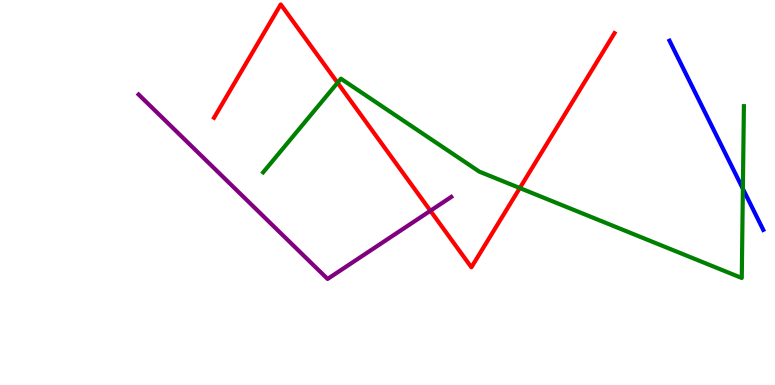[{'lines': ['blue', 'red'], 'intersections': []}, {'lines': ['green', 'red'], 'intersections': [{'x': 4.36, 'y': 7.85}, {'x': 6.71, 'y': 5.12}]}, {'lines': ['purple', 'red'], 'intersections': [{'x': 5.55, 'y': 4.53}]}, {'lines': ['blue', 'green'], 'intersections': [{'x': 9.59, 'y': 5.1}]}, {'lines': ['blue', 'purple'], 'intersections': []}, {'lines': ['green', 'purple'], 'intersections': []}]